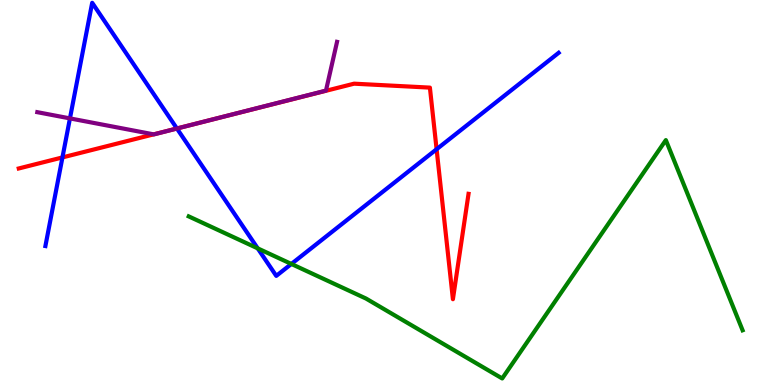[{'lines': ['blue', 'red'], 'intersections': [{'x': 0.806, 'y': 5.91}, {'x': 2.28, 'y': 6.66}, {'x': 5.63, 'y': 6.12}]}, {'lines': ['green', 'red'], 'intersections': []}, {'lines': ['purple', 'red'], 'intersections': [{'x': 1.98, 'y': 6.51}, {'x': 2.68, 'y': 6.86}]}, {'lines': ['blue', 'green'], 'intersections': [{'x': 3.33, 'y': 3.55}, {'x': 3.76, 'y': 3.14}]}, {'lines': ['blue', 'purple'], 'intersections': [{'x': 0.903, 'y': 6.92}, {'x': 2.28, 'y': 6.66}]}, {'lines': ['green', 'purple'], 'intersections': []}]